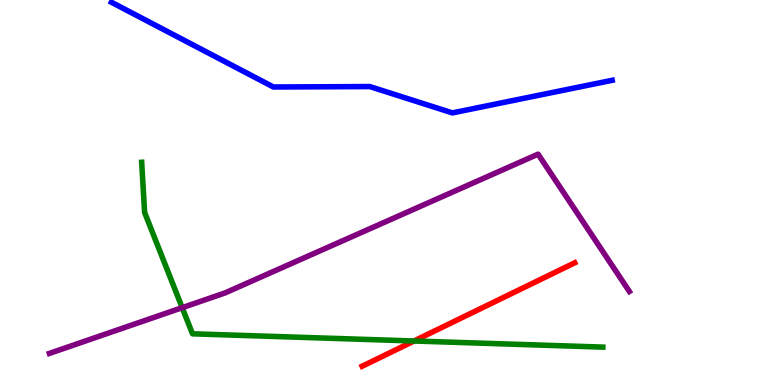[{'lines': ['blue', 'red'], 'intersections': []}, {'lines': ['green', 'red'], 'intersections': [{'x': 5.34, 'y': 1.14}]}, {'lines': ['purple', 'red'], 'intersections': []}, {'lines': ['blue', 'green'], 'intersections': []}, {'lines': ['blue', 'purple'], 'intersections': []}, {'lines': ['green', 'purple'], 'intersections': [{'x': 2.35, 'y': 2.01}]}]